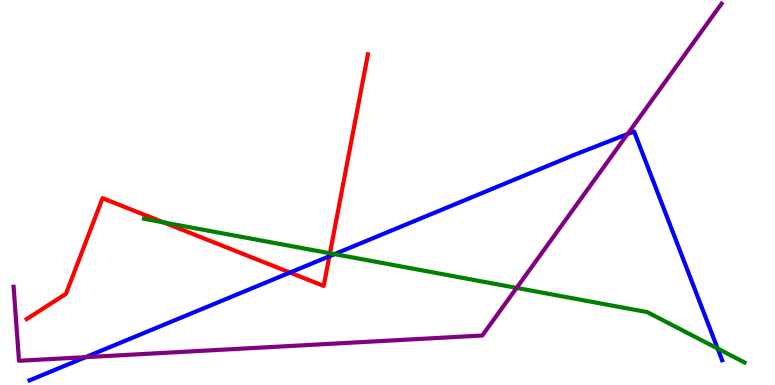[{'lines': ['blue', 'red'], 'intersections': [{'x': 3.74, 'y': 2.92}, {'x': 4.25, 'y': 3.34}]}, {'lines': ['green', 'red'], 'intersections': [{'x': 2.11, 'y': 4.22}, {'x': 4.26, 'y': 3.42}]}, {'lines': ['purple', 'red'], 'intersections': []}, {'lines': ['blue', 'green'], 'intersections': [{'x': 4.32, 'y': 3.4}, {'x': 9.26, 'y': 0.947}]}, {'lines': ['blue', 'purple'], 'intersections': [{'x': 1.1, 'y': 0.723}, {'x': 8.1, 'y': 6.52}]}, {'lines': ['green', 'purple'], 'intersections': [{'x': 6.67, 'y': 2.52}]}]